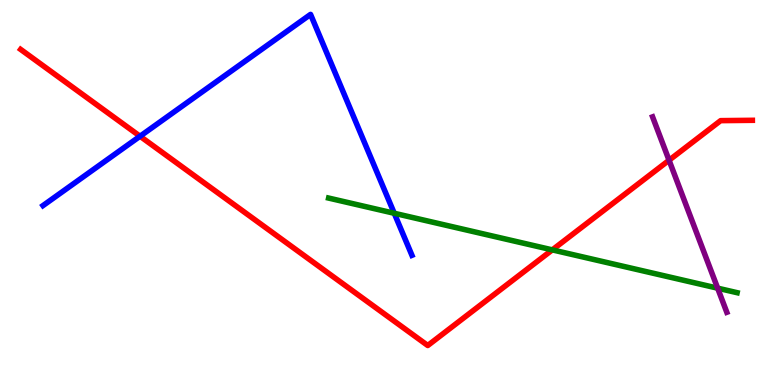[{'lines': ['blue', 'red'], 'intersections': [{'x': 1.81, 'y': 6.46}]}, {'lines': ['green', 'red'], 'intersections': [{'x': 7.13, 'y': 3.51}]}, {'lines': ['purple', 'red'], 'intersections': [{'x': 8.63, 'y': 5.84}]}, {'lines': ['blue', 'green'], 'intersections': [{'x': 5.09, 'y': 4.46}]}, {'lines': ['blue', 'purple'], 'intersections': []}, {'lines': ['green', 'purple'], 'intersections': [{'x': 9.26, 'y': 2.51}]}]